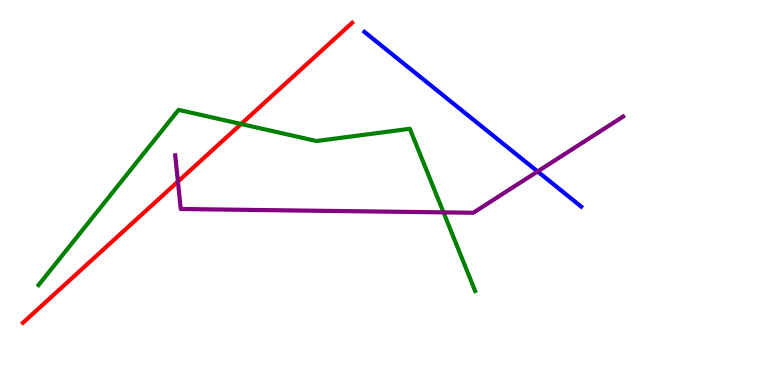[{'lines': ['blue', 'red'], 'intersections': []}, {'lines': ['green', 'red'], 'intersections': [{'x': 3.11, 'y': 6.78}]}, {'lines': ['purple', 'red'], 'intersections': [{'x': 2.3, 'y': 5.28}]}, {'lines': ['blue', 'green'], 'intersections': []}, {'lines': ['blue', 'purple'], 'intersections': [{'x': 6.94, 'y': 5.55}]}, {'lines': ['green', 'purple'], 'intersections': [{'x': 5.72, 'y': 4.48}]}]